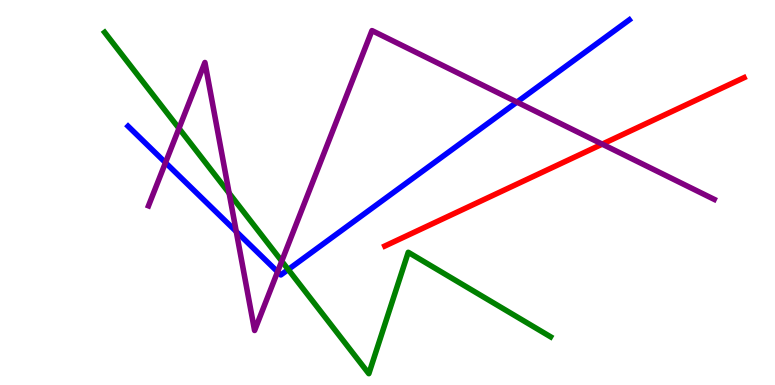[{'lines': ['blue', 'red'], 'intersections': []}, {'lines': ['green', 'red'], 'intersections': []}, {'lines': ['purple', 'red'], 'intersections': [{'x': 7.77, 'y': 6.26}]}, {'lines': ['blue', 'green'], 'intersections': [{'x': 3.72, 'y': 3.0}]}, {'lines': ['blue', 'purple'], 'intersections': [{'x': 2.14, 'y': 5.78}, {'x': 3.05, 'y': 3.99}, {'x': 3.58, 'y': 2.94}, {'x': 6.67, 'y': 7.35}]}, {'lines': ['green', 'purple'], 'intersections': [{'x': 2.31, 'y': 6.67}, {'x': 2.96, 'y': 4.98}, {'x': 3.64, 'y': 3.22}]}]